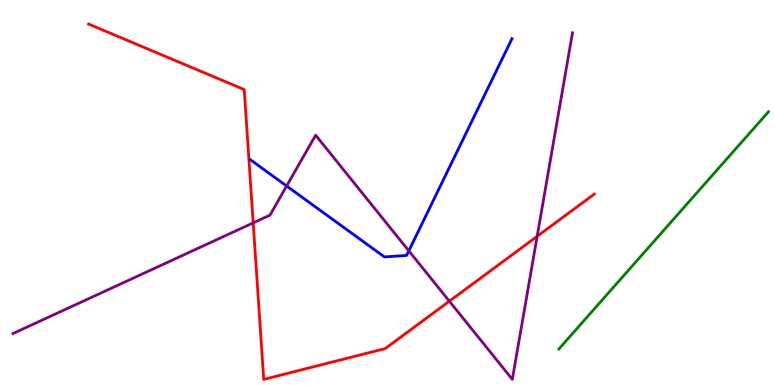[{'lines': ['blue', 'red'], 'intersections': []}, {'lines': ['green', 'red'], 'intersections': []}, {'lines': ['purple', 'red'], 'intersections': [{'x': 3.27, 'y': 4.21}, {'x': 5.8, 'y': 2.18}, {'x': 6.93, 'y': 3.86}]}, {'lines': ['blue', 'green'], 'intersections': []}, {'lines': ['blue', 'purple'], 'intersections': [{'x': 3.7, 'y': 5.17}, {'x': 5.27, 'y': 3.48}]}, {'lines': ['green', 'purple'], 'intersections': []}]